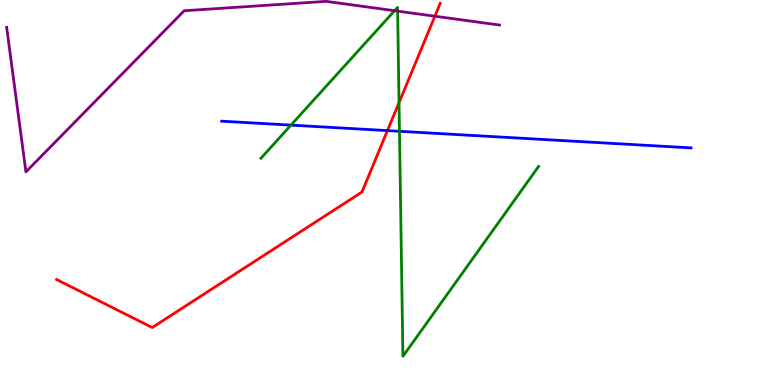[{'lines': ['blue', 'red'], 'intersections': [{'x': 5.0, 'y': 6.61}]}, {'lines': ['green', 'red'], 'intersections': [{'x': 5.15, 'y': 7.33}]}, {'lines': ['purple', 'red'], 'intersections': [{'x': 5.61, 'y': 9.58}]}, {'lines': ['blue', 'green'], 'intersections': [{'x': 3.75, 'y': 6.75}, {'x': 5.15, 'y': 6.59}]}, {'lines': ['blue', 'purple'], 'intersections': []}, {'lines': ['green', 'purple'], 'intersections': [{'x': 5.09, 'y': 9.72}, {'x': 5.13, 'y': 9.71}]}]